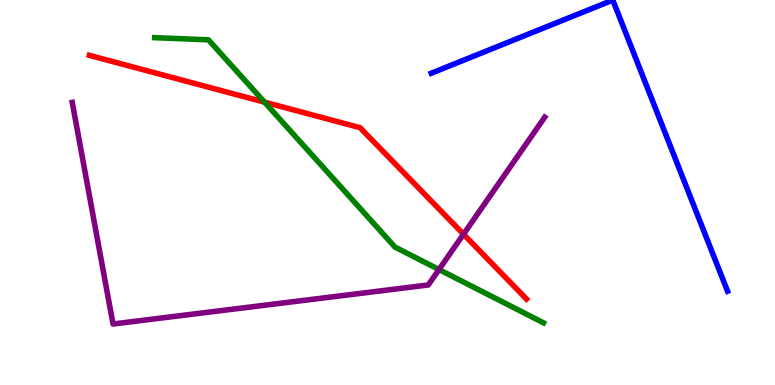[{'lines': ['blue', 'red'], 'intersections': []}, {'lines': ['green', 'red'], 'intersections': [{'x': 3.41, 'y': 7.35}]}, {'lines': ['purple', 'red'], 'intersections': [{'x': 5.98, 'y': 3.92}]}, {'lines': ['blue', 'green'], 'intersections': []}, {'lines': ['blue', 'purple'], 'intersections': []}, {'lines': ['green', 'purple'], 'intersections': [{'x': 5.66, 'y': 3.0}]}]